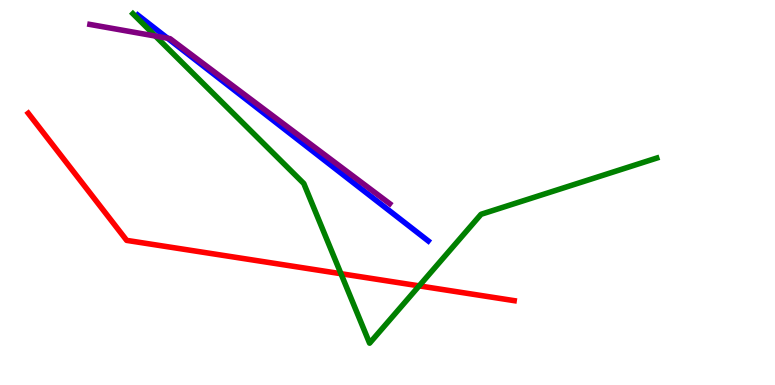[{'lines': ['blue', 'red'], 'intersections': []}, {'lines': ['green', 'red'], 'intersections': [{'x': 4.4, 'y': 2.89}, {'x': 5.41, 'y': 2.57}]}, {'lines': ['purple', 'red'], 'intersections': []}, {'lines': ['blue', 'green'], 'intersections': []}, {'lines': ['blue', 'purple'], 'intersections': [{'x': 2.16, 'y': 9.01}]}, {'lines': ['green', 'purple'], 'intersections': [{'x': 2.01, 'y': 9.06}]}]